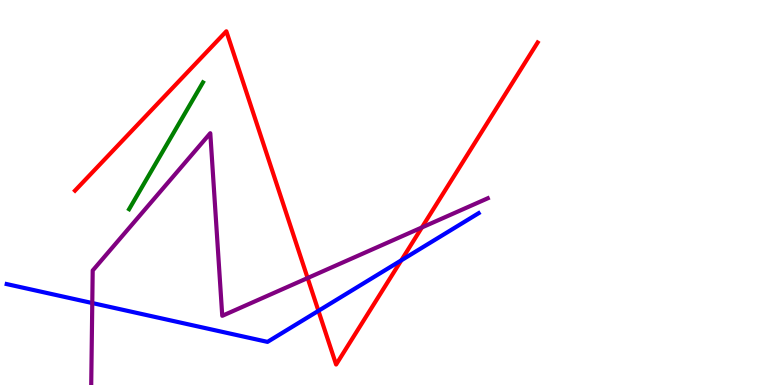[{'lines': ['blue', 'red'], 'intersections': [{'x': 4.11, 'y': 1.93}, {'x': 5.18, 'y': 3.24}]}, {'lines': ['green', 'red'], 'intersections': []}, {'lines': ['purple', 'red'], 'intersections': [{'x': 3.97, 'y': 2.78}, {'x': 5.44, 'y': 4.09}]}, {'lines': ['blue', 'green'], 'intersections': []}, {'lines': ['blue', 'purple'], 'intersections': [{'x': 1.19, 'y': 2.13}]}, {'lines': ['green', 'purple'], 'intersections': []}]